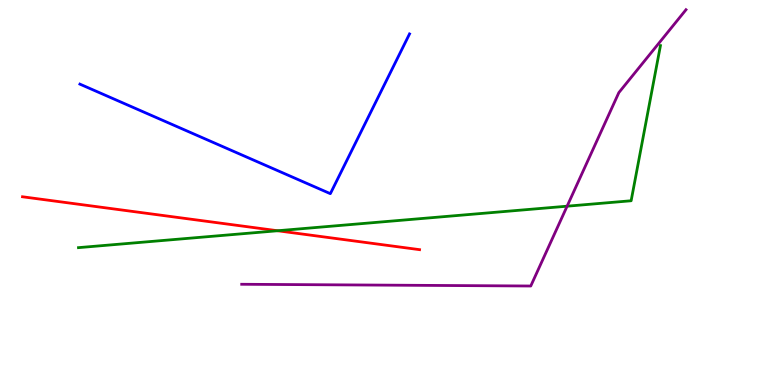[{'lines': ['blue', 'red'], 'intersections': []}, {'lines': ['green', 'red'], 'intersections': [{'x': 3.58, 'y': 4.01}]}, {'lines': ['purple', 'red'], 'intersections': []}, {'lines': ['blue', 'green'], 'intersections': []}, {'lines': ['blue', 'purple'], 'intersections': []}, {'lines': ['green', 'purple'], 'intersections': [{'x': 7.32, 'y': 4.64}]}]